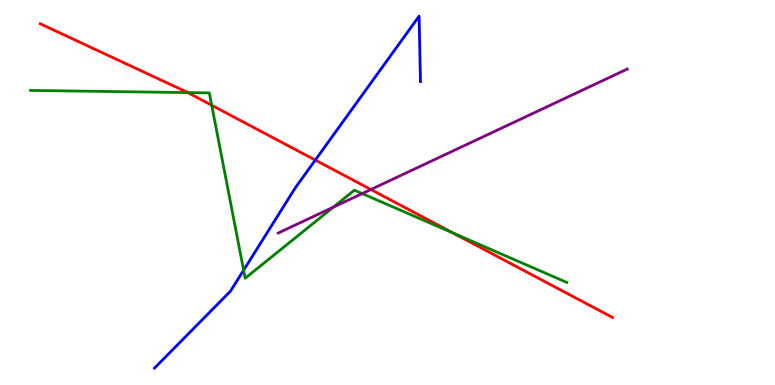[{'lines': ['blue', 'red'], 'intersections': [{'x': 4.07, 'y': 5.84}]}, {'lines': ['green', 'red'], 'intersections': [{'x': 2.42, 'y': 7.59}, {'x': 2.73, 'y': 7.27}, {'x': 5.85, 'y': 3.95}]}, {'lines': ['purple', 'red'], 'intersections': [{'x': 4.79, 'y': 5.08}]}, {'lines': ['blue', 'green'], 'intersections': [{'x': 3.14, 'y': 2.98}]}, {'lines': ['blue', 'purple'], 'intersections': []}, {'lines': ['green', 'purple'], 'intersections': [{'x': 4.3, 'y': 4.62}, {'x': 4.67, 'y': 4.97}]}]